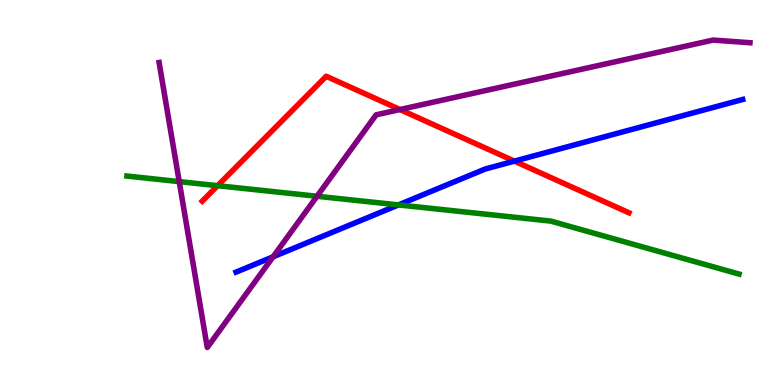[{'lines': ['blue', 'red'], 'intersections': [{'x': 6.64, 'y': 5.82}]}, {'lines': ['green', 'red'], 'intersections': [{'x': 2.81, 'y': 5.18}]}, {'lines': ['purple', 'red'], 'intersections': [{'x': 5.16, 'y': 7.15}]}, {'lines': ['blue', 'green'], 'intersections': [{'x': 5.14, 'y': 4.68}]}, {'lines': ['blue', 'purple'], 'intersections': [{'x': 3.52, 'y': 3.33}]}, {'lines': ['green', 'purple'], 'intersections': [{'x': 2.31, 'y': 5.28}, {'x': 4.09, 'y': 4.9}]}]